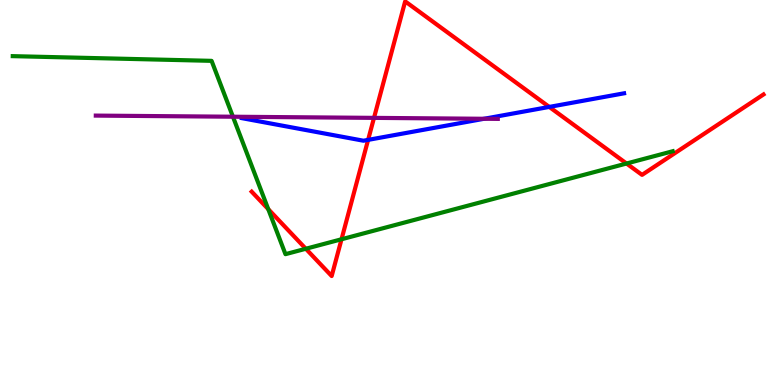[{'lines': ['blue', 'red'], 'intersections': [{'x': 4.75, 'y': 6.37}, {'x': 7.09, 'y': 7.22}]}, {'lines': ['green', 'red'], 'intersections': [{'x': 3.46, 'y': 4.57}, {'x': 3.95, 'y': 3.54}, {'x': 4.41, 'y': 3.79}, {'x': 8.08, 'y': 5.75}]}, {'lines': ['purple', 'red'], 'intersections': [{'x': 4.83, 'y': 6.94}]}, {'lines': ['blue', 'green'], 'intersections': []}, {'lines': ['blue', 'purple'], 'intersections': [{'x': 6.25, 'y': 6.91}]}, {'lines': ['green', 'purple'], 'intersections': [{'x': 3.01, 'y': 6.97}]}]